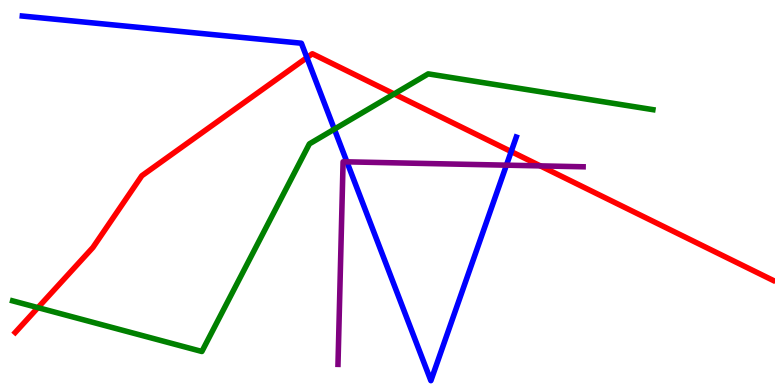[{'lines': ['blue', 'red'], 'intersections': [{'x': 3.96, 'y': 8.5}, {'x': 6.6, 'y': 6.06}]}, {'lines': ['green', 'red'], 'intersections': [{'x': 0.489, 'y': 2.01}, {'x': 5.09, 'y': 7.56}]}, {'lines': ['purple', 'red'], 'intersections': [{'x': 6.97, 'y': 5.69}]}, {'lines': ['blue', 'green'], 'intersections': [{'x': 4.31, 'y': 6.64}]}, {'lines': ['blue', 'purple'], 'intersections': [{'x': 4.48, 'y': 5.8}, {'x': 6.53, 'y': 5.71}]}, {'lines': ['green', 'purple'], 'intersections': []}]